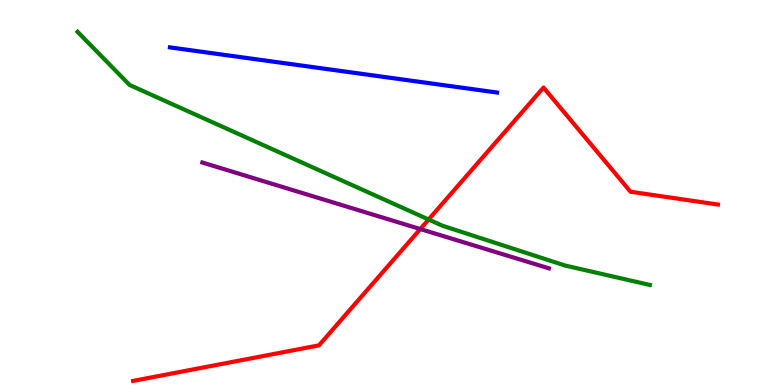[{'lines': ['blue', 'red'], 'intersections': []}, {'lines': ['green', 'red'], 'intersections': [{'x': 5.53, 'y': 4.3}]}, {'lines': ['purple', 'red'], 'intersections': [{'x': 5.42, 'y': 4.05}]}, {'lines': ['blue', 'green'], 'intersections': []}, {'lines': ['blue', 'purple'], 'intersections': []}, {'lines': ['green', 'purple'], 'intersections': []}]